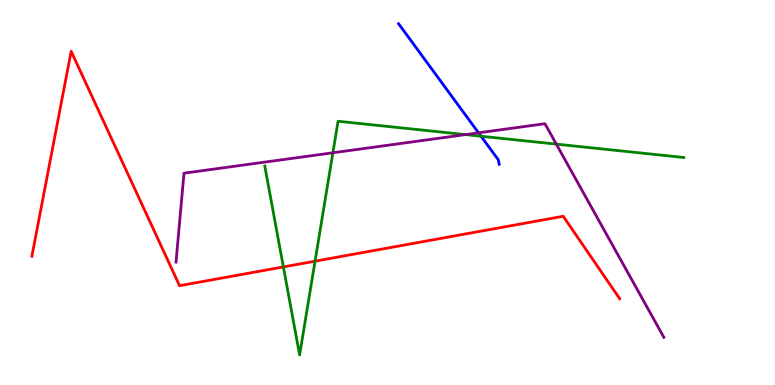[{'lines': ['blue', 'red'], 'intersections': []}, {'lines': ['green', 'red'], 'intersections': [{'x': 3.66, 'y': 3.07}, {'x': 4.07, 'y': 3.22}]}, {'lines': ['purple', 'red'], 'intersections': []}, {'lines': ['blue', 'green'], 'intersections': [{'x': 6.21, 'y': 6.46}]}, {'lines': ['blue', 'purple'], 'intersections': [{'x': 6.17, 'y': 6.55}]}, {'lines': ['green', 'purple'], 'intersections': [{'x': 4.3, 'y': 6.03}, {'x': 6.01, 'y': 6.5}, {'x': 7.18, 'y': 6.26}]}]